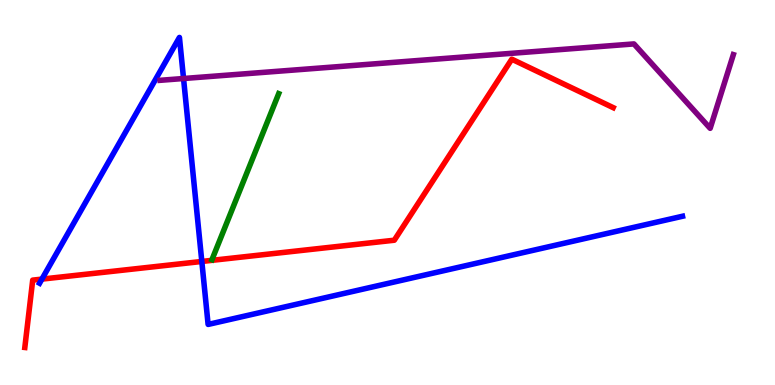[{'lines': ['blue', 'red'], 'intersections': [{'x': 0.541, 'y': 2.75}, {'x': 2.6, 'y': 3.21}]}, {'lines': ['green', 'red'], 'intersections': []}, {'lines': ['purple', 'red'], 'intersections': []}, {'lines': ['blue', 'green'], 'intersections': []}, {'lines': ['blue', 'purple'], 'intersections': [{'x': 2.37, 'y': 7.96}]}, {'lines': ['green', 'purple'], 'intersections': []}]